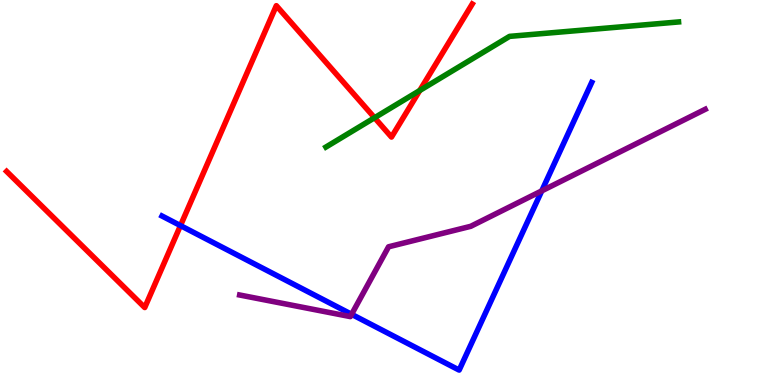[{'lines': ['blue', 'red'], 'intersections': [{'x': 2.33, 'y': 4.14}]}, {'lines': ['green', 'red'], 'intersections': [{'x': 4.83, 'y': 6.94}, {'x': 5.42, 'y': 7.65}]}, {'lines': ['purple', 'red'], 'intersections': []}, {'lines': ['blue', 'green'], 'intersections': []}, {'lines': ['blue', 'purple'], 'intersections': [{'x': 4.54, 'y': 1.84}, {'x': 6.99, 'y': 5.04}]}, {'lines': ['green', 'purple'], 'intersections': []}]